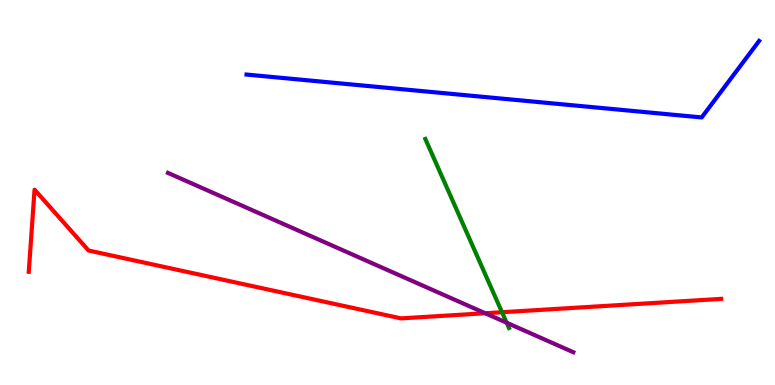[{'lines': ['blue', 'red'], 'intersections': []}, {'lines': ['green', 'red'], 'intersections': [{'x': 6.48, 'y': 1.89}]}, {'lines': ['purple', 'red'], 'intersections': [{'x': 6.26, 'y': 1.86}]}, {'lines': ['blue', 'green'], 'intersections': []}, {'lines': ['blue', 'purple'], 'intersections': []}, {'lines': ['green', 'purple'], 'intersections': [{'x': 6.54, 'y': 1.62}]}]